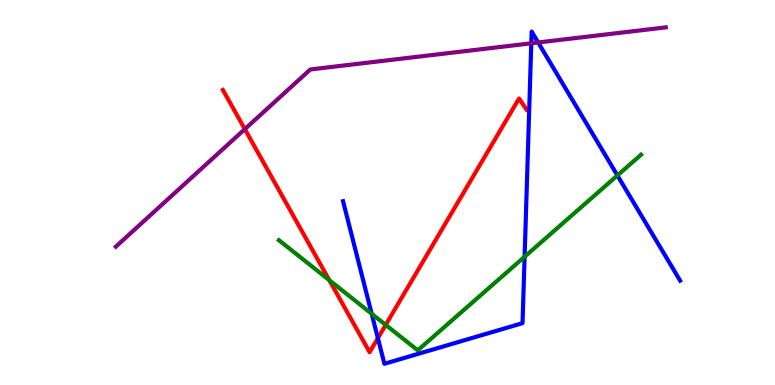[{'lines': ['blue', 'red'], 'intersections': [{'x': 4.88, 'y': 1.22}]}, {'lines': ['green', 'red'], 'intersections': [{'x': 4.25, 'y': 2.72}, {'x': 4.98, 'y': 1.56}]}, {'lines': ['purple', 'red'], 'intersections': [{'x': 3.16, 'y': 6.65}]}, {'lines': ['blue', 'green'], 'intersections': [{'x': 4.8, 'y': 1.85}, {'x': 6.77, 'y': 3.33}, {'x': 7.97, 'y': 5.44}]}, {'lines': ['blue', 'purple'], 'intersections': [{'x': 6.86, 'y': 8.88}, {'x': 6.94, 'y': 8.9}]}, {'lines': ['green', 'purple'], 'intersections': []}]